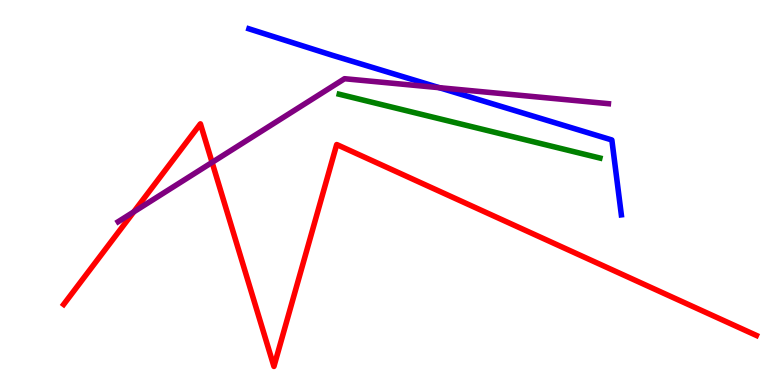[{'lines': ['blue', 'red'], 'intersections': []}, {'lines': ['green', 'red'], 'intersections': []}, {'lines': ['purple', 'red'], 'intersections': [{'x': 1.73, 'y': 4.5}, {'x': 2.74, 'y': 5.78}]}, {'lines': ['blue', 'green'], 'intersections': []}, {'lines': ['blue', 'purple'], 'intersections': [{'x': 5.67, 'y': 7.72}]}, {'lines': ['green', 'purple'], 'intersections': []}]